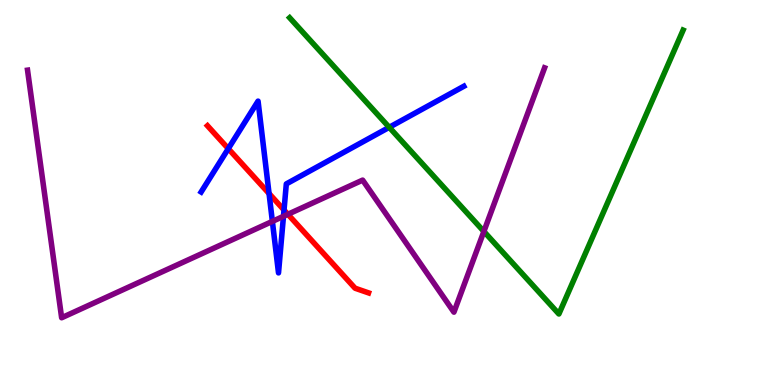[{'lines': ['blue', 'red'], 'intersections': [{'x': 2.95, 'y': 6.14}, {'x': 3.47, 'y': 4.97}, {'x': 3.66, 'y': 4.54}]}, {'lines': ['green', 'red'], 'intersections': []}, {'lines': ['purple', 'red'], 'intersections': [{'x': 3.71, 'y': 4.43}]}, {'lines': ['blue', 'green'], 'intersections': [{'x': 5.02, 'y': 6.69}]}, {'lines': ['blue', 'purple'], 'intersections': [{'x': 3.51, 'y': 4.25}, {'x': 3.66, 'y': 4.38}]}, {'lines': ['green', 'purple'], 'intersections': [{'x': 6.24, 'y': 3.99}]}]